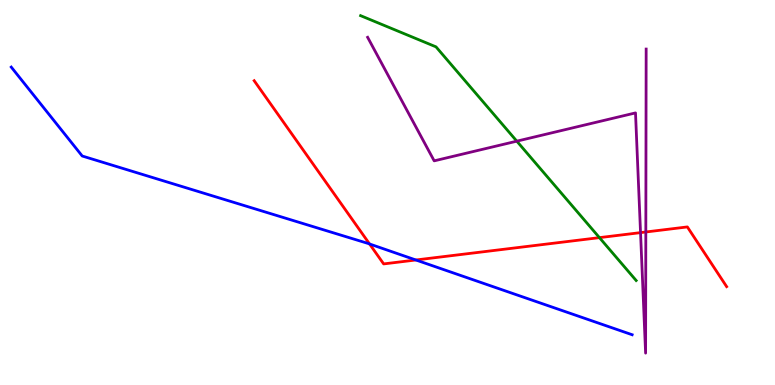[{'lines': ['blue', 'red'], 'intersections': [{'x': 4.77, 'y': 3.66}, {'x': 5.37, 'y': 3.25}]}, {'lines': ['green', 'red'], 'intersections': [{'x': 7.73, 'y': 3.83}]}, {'lines': ['purple', 'red'], 'intersections': [{'x': 8.26, 'y': 3.96}, {'x': 8.33, 'y': 3.97}]}, {'lines': ['blue', 'green'], 'intersections': []}, {'lines': ['blue', 'purple'], 'intersections': []}, {'lines': ['green', 'purple'], 'intersections': [{'x': 6.67, 'y': 6.33}]}]